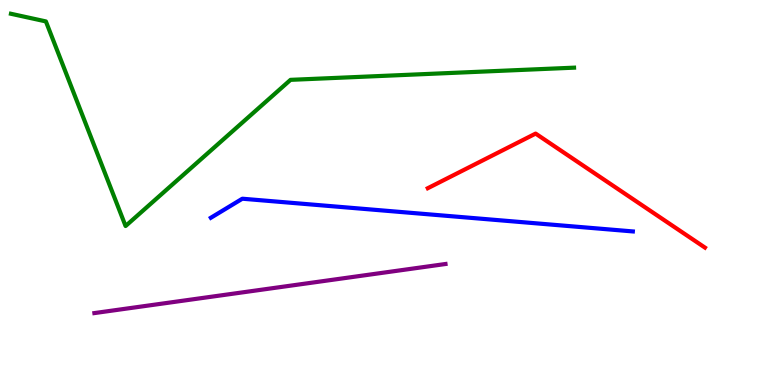[{'lines': ['blue', 'red'], 'intersections': []}, {'lines': ['green', 'red'], 'intersections': []}, {'lines': ['purple', 'red'], 'intersections': []}, {'lines': ['blue', 'green'], 'intersections': []}, {'lines': ['blue', 'purple'], 'intersections': []}, {'lines': ['green', 'purple'], 'intersections': []}]